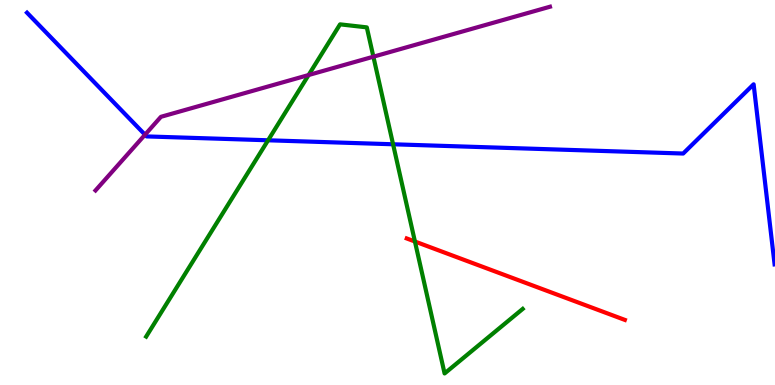[{'lines': ['blue', 'red'], 'intersections': []}, {'lines': ['green', 'red'], 'intersections': [{'x': 5.35, 'y': 3.73}]}, {'lines': ['purple', 'red'], 'intersections': []}, {'lines': ['blue', 'green'], 'intersections': [{'x': 3.46, 'y': 6.36}, {'x': 5.07, 'y': 6.25}]}, {'lines': ['blue', 'purple'], 'intersections': [{'x': 1.87, 'y': 6.5}]}, {'lines': ['green', 'purple'], 'intersections': [{'x': 3.98, 'y': 8.05}, {'x': 4.82, 'y': 8.53}]}]